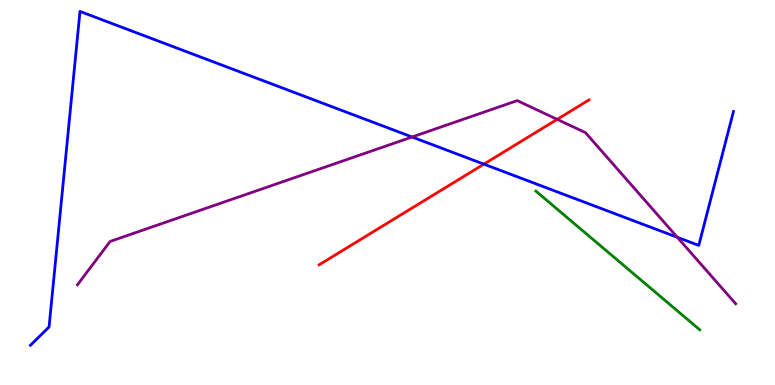[{'lines': ['blue', 'red'], 'intersections': [{'x': 6.24, 'y': 5.74}]}, {'lines': ['green', 'red'], 'intersections': []}, {'lines': ['purple', 'red'], 'intersections': [{'x': 7.19, 'y': 6.9}]}, {'lines': ['blue', 'green'], 'intersections': []}, {'lines': ['blue', 'purple'], 'intersections': [{'x': 5.32, 'y': 6.44}, {'x': 8.74, 'y': 3.84}]}, {'lines': ['green', 'purple'], 'intersections': []}]